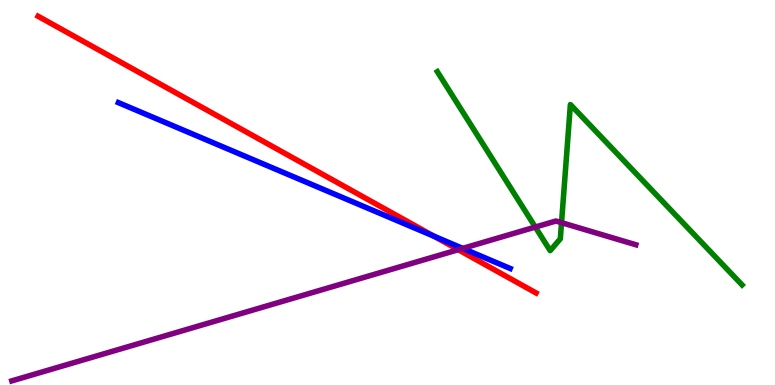[{'lines': ['blue', 'red'], 'intersections': [{'x': 5.6, 'y': 3.86}]}, {'lines': ['green', 'red'], 'intersections': []}, {'lines': ['purple', 'red'], 'intersections': [{'x': 5.91, 'y': 3.51}]}, {'lines': ['blue', 'green'], 'intersections': []}, {'lines': ['blue', 'purple'], 'intersections': [{'x': 5.97, 'y': 3.55}]}, {'lines': ['green', 'purple'], 'intersections': [{'x': 6.91, 'y': 4.1}, {'x': 7.25, 'y': 4.22}]}]